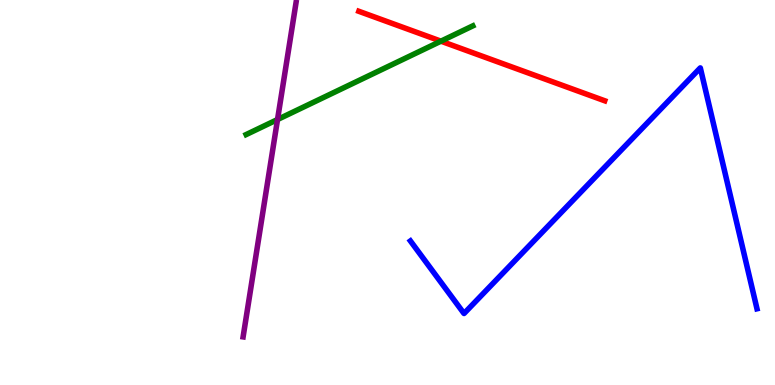[{'lines': ['blue', 'red'], 'intersections': []}, {'lines': ['green', 'red'], 'intersections': [{'x': 5.69, 'y': 8.93}]}, {'lines': ['purple', 'red'], 'intersections': []}, {'lines': ['blue', 'green'], 'intersections': []}, {'lines': ['blue', 'purple'], 'intersections': []}, {'lines': ['green', 'purple'], 'intersections': [{'x': 3.58, 'y': 6.9}]}]